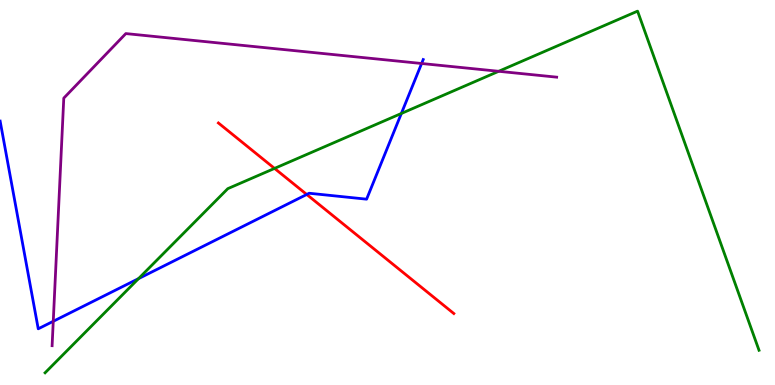[{'lines': ['blue', 'red'], 'intersections': [{'x': 3.96, 'y': 4.95}]}, {'lines': ['green', 'red'], 'intersections': [{'x': 3.54, 'y': 5.63}]}, {'lines': ['purple', 'red'], 'intersections': []}, {'lines': ['blue', 'green'], 'intersections': [{'x': 1.79, 'y': 2.76}, {'x': 5.18, 'y': 7.05}]}, {'lines': ['blue', 'purple'], 'intersections': [{'x': 0.687, 'y': 1.65}, {'x': 5.44, 'y': 8.35}]}, {'lines': ['green', 'purple'], 'intersections': [{'x': 6.43, 'y': 8.15}]}]